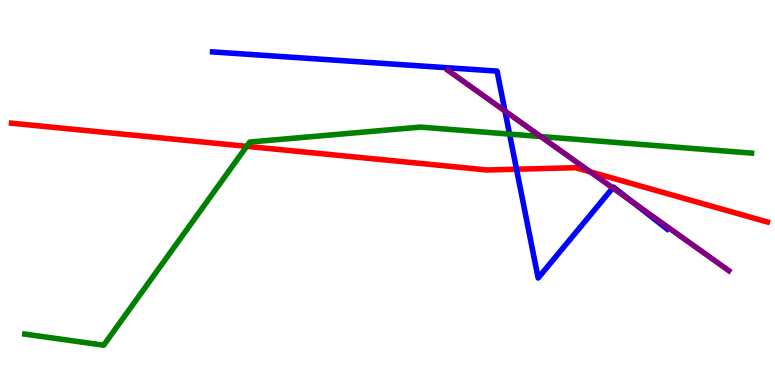[{'lines': ['blue', 'red'], 'intersections': [{'x': 6.66, 'y': 5.6}]}, {'lines': ['green', 'red'], 'intersections': [{'x': 3.18, 'y': 6.2}]}, {'lines': ['purple', 'red'], 'intersections': [{'x': 7.62, 'y': 5.54}]}, {'lines': ['blue', 'green'], 'intersections': [{'x': 6.57, 'y': 6.52}]}, {'lines': ['blue', 'purple'], 'intersections': [{'x': 6.52, 'y': 7.12}, {'x': 7.91, 'y': 5.12}, {'x': 8.16, 'y': 4.76}]}, {'lines': ['green', 'purple'], 'intersections': [{'x': 6.98, 'y': 6.45}]}]